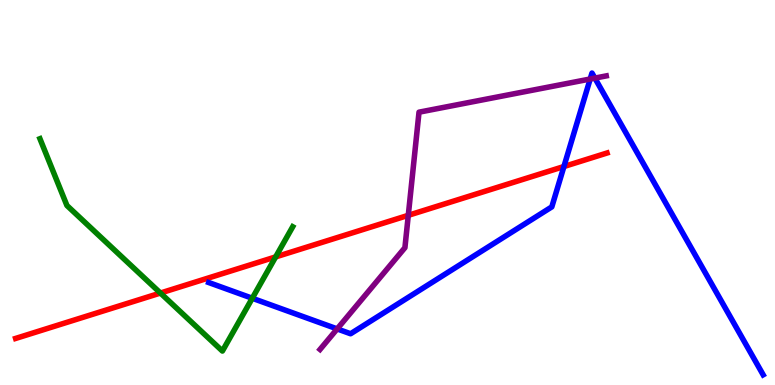[{'lines': ['blue', 'red'], 'intersections': [{'x': 7.28, 'y': 5.67}]}, {'lines': ['green', 'red'], 'intersections': [{'x': 2.07, 'y': 2.39}, {'x': 3.56, 'y': 3.33}]}, {'lines': ['purple', 'red'], 'intersections': [{'x': 5.27, 'y': 4.41}]}, {'lines': ['blue', 'green'], 'intersections': [{'x': 3.26, 'y': 2.25}]}, {'lines': ['blue', 'purple'], 'intersections': [{'x': 4.35, 'y': 1.46}, {'x': 7.62, 'y': 7.95}, {'x': 7.68, 'y': 7.97}]}, {'lines': ['green', 'purple'], 'intersections': []}]